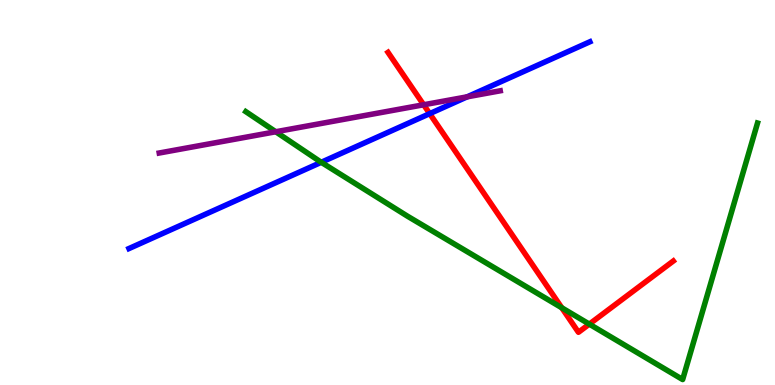[{'lines': ['blue', 'red'], 'intersections': [{'x': 5.54, 'y': 7.05}]}, {'lines': ['green', 'red'], 'intersections': [{'x': 7.25, 'y': 2.01}, {'x': 7.6, 'y': 1.58}]}, {'lines': ['purple', 'red'], 'intersections': [{'x': 5.47, 'y': 7.28}]}, {'lines': ['blue', 'green'], 'intersections': [{'x': 4.15, 'y': 5.78}]}, {'lines': ['blue', 'purple'], 'intersections': [{'x': 6.03, 'y': 7.49}]}, {'lines': ['green', 'purple'], 'intersections': [{'x': 3.56, 'y': 6.58}]}]